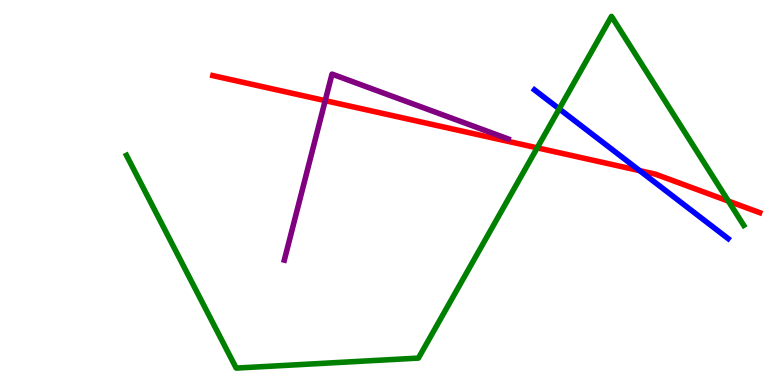[{'lines': ['blue', 'red'], 'intersections': [{'x': 8.25, 'y': 5.57}]}, {'lines': ['green', 'red'], 'intersections': [{'x': 6.93, 'y': 6.16}, {'x': 9.4, 'y': 4.78}]}, {'lines': ['purple', 'red'], 'intersections': [{'x': 4.2, 'y': 7.39}]}, {'lines': ['blue', 'green'], 'intersections': [{'x': 7.22, 'y': 7.17}]}, {'lines': ['blue', 'purple'], 'intersections': []}, {'lines': ['green', 'purple'], 'intersections': []}]